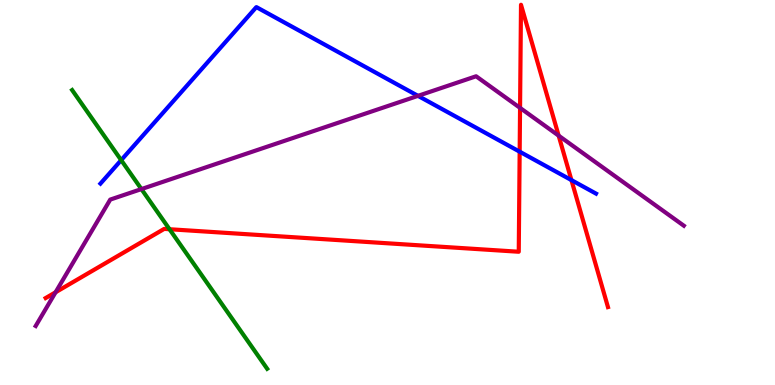[{'lines': ['blue', 'red'], 'intersections': [{'x': 6.71, 'y': 6.06}, {'x': 7.37, 'y': 5.32}]}, {'lines': ['green', 'red'], 'intersections': [{'x': 2.19, 'y': 4.05}]}, {'lines': ['purple', 'red'], 'intersections': [{'x': 0.717, 'y': 2.41}, {'x': 6.71, 'y': 7.2}, {'x': 7.21, 'y': 6.48}]}, {'lines': ['blue', 'green'], 'intersections': [{'x': 1.56, 'y': 5.84}]}, {'lines': ['blue', 'purple'], 'intersections': [{'x': 5.39, 'y': 7.51}]}, {'lines': ['green', 'purple'], 'intersections': [{'x': 1.82, 'y': 5.09}]}]